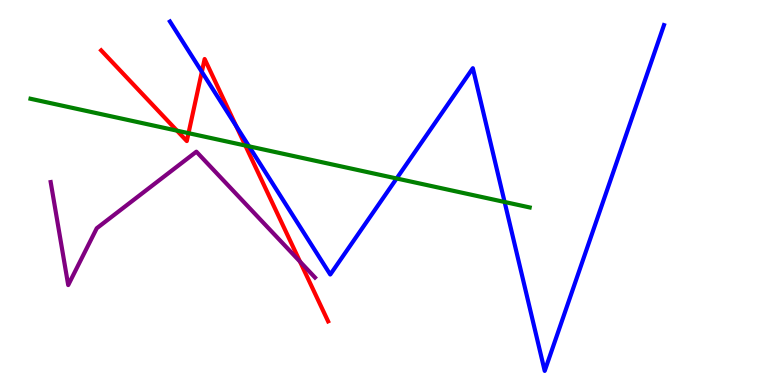[{'lines': ['blue', 'red'], 'intersections': [{'x': 2.6, 'y': 8.13}, {'x': 3.05, 'y': 6.73}]}, {'lines': ['green', 'red'], 'intersections': [{'x': 2.28, 'y': 6.61}, {'x': 2.43, 'y': 6.54}, {'x': 3.17, 'y': 6.22}]}, {'lines': ['purple', 'red'], 'intersections': [{'x': 3.87, 'y': 3.21}]}, {'lines': ['blue', 'green'], 'intersections': [{'x': 3.21, 'y': 6.2}, {'x': 5.12, 'y': 5.36}, {'x': 6.51, 'y': 4.75}]}, {'lines': ['blue', 'purple'], 'intersections': []}, {'lines': ['green', 'purple'], 'intersections': []}]